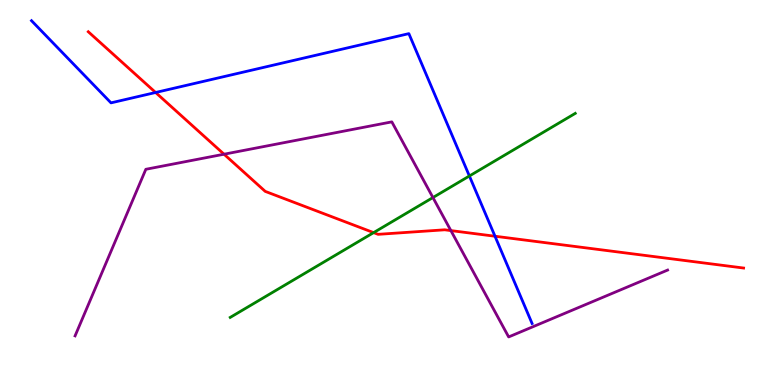[{'lines': ['blue', 'red'], 'intersections': [{'x': 2.01, 'y': 7.6}, {'x': 6.39, 'y': 3.86}]}, {'lines': ['green', 'red'], 'intersections': [{'x': 4.82, 'y': 3.96}]}, {'lines': ['purple', 'red'], 'intersections': [{'x': 2.89, 'y': 5.99}, {'x': 5.82, 'y': 4.01}]}, {'lines': ['blue', 'green'], 'intersections': [{'x': 6.06, 'y': 5.43}]}, {'lines': ['blue', 'purple'], 'intersections': []}, {'lines': ['green', 'purple'], 'intersections': [{'x': 5.59, 'y': 4.87}]}]